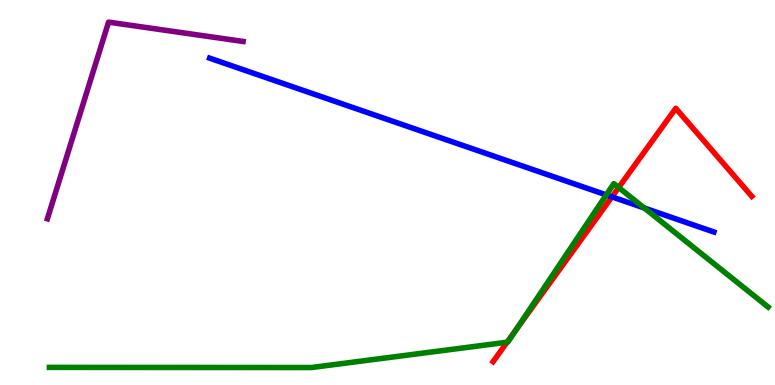[{'lines': ['blue', 'red'], 'intersections': [{'x': 7.9, 'y': 4.89}]}, {'lines': ['green', 'red'], 'intersections': [{'x': 6.54, 'y': 1.11}, {'x': 6.66, 'y': 1.44}, {'x': 7.98, 'y': 5.13}]}, {'lines': ['purple', 'red'], 'intersections': []}, {'lines': ['blue', 'green'], 'intersections': [{'x': 7.82, 'y': 4.94}, {'x': 8.31, 'y': 4.6}]}, {'lines': ['blue', 'purple'], 'intersections': []}, {'lines': ['green', 'purple'], 'intersections': []}]